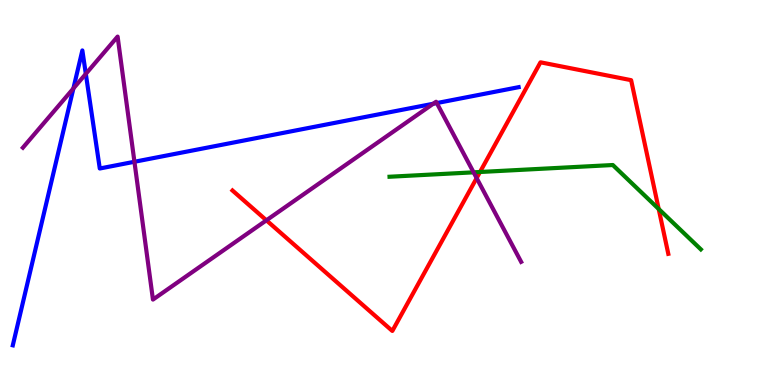[{'lines': ['blue', 'red'], 'intersections': []}, {'lines': ['green', 'red'], 'intersections': [{'x': 6.19, 'y': 5.53}, {'x': 8.5, 'y': 4.57}]}, {'lines': ['purple', 'red'], 'intersections': [{'x': 3.44, 'y': 4.28}, {'x': 6.15, 'y': 5.37}]}, {'lines': ['blue', 'green'], 'intersections': []}, {'lines': ['blue', 'purple'], 'intersections': [{'x': 0.947, 'y': 7.7}, {'x': 1.11, 'y': 8.08}, {'x': 1.73, 'y': 5.8}, {'x': 5.59, 'y': 7.3}, {'x': 5.64, 'y': 7.32}]}, {'lines': ['green', 'purple'], 'intersections': [{'x': 6.11, 'y': 5.52}]}]